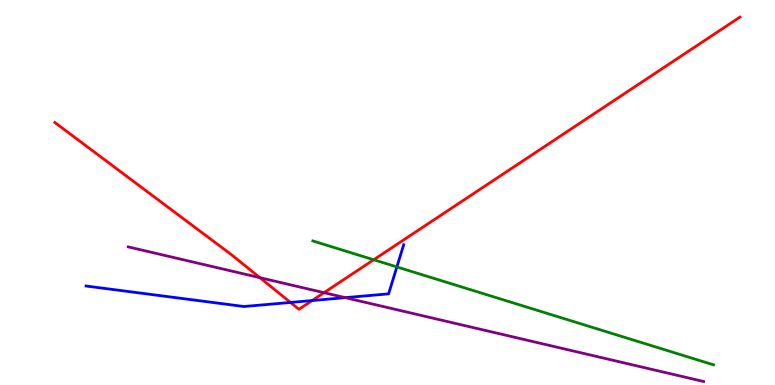[{'lines': ['blue', 'red'], 'intersections': [{'x': 3.75, 'y': 2.14}, {'x': 4.03, 'y': 2.19}]}, {'lines': ['green', 'red'], 'intersections': [{'x': 4.82, 'y': 3.25}]}, {'lines': ['purple', 'red'], 'intersections': [{'x': 3.35, 'y': 2.79}, {'x': 4.18, 'y': 2.4}]}, {'lines': ['blue', 'green'], 'intersections': [{'x': 5.12, 'y': 3.07}]}, {'lines': ['blue', 'purple'], 'intersections': [{'x': 4.45, 'y': 2.27}]}, {'lines': ['green', 'purple'], 'intersections': []}]